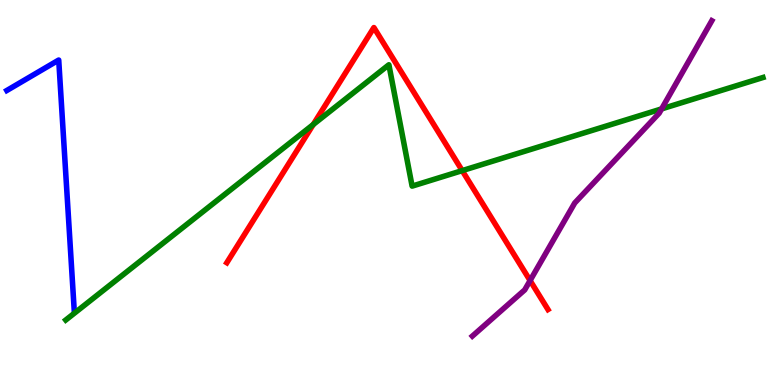[{'lines': ['blue', 'red'], 'intersections': []}, {'lines': ['green', 'red'], 'intersections': [{'x': 4.04, 'y': 6.77}, {'x': 5.96, 'y': 5.57}]}, {'lines': ['purple', 'red'], 'intersections': [{'x': 6.84, 'y': 2.71}]}, {'lines': ['blue', 'green'], 'intersections': []}, {'lines': ['blue', 'purple'], 'intersections': []}, {'lines': ['green', 'purple'], 'intersections': [{'x': 8.54, 'y': 7.17}]}]